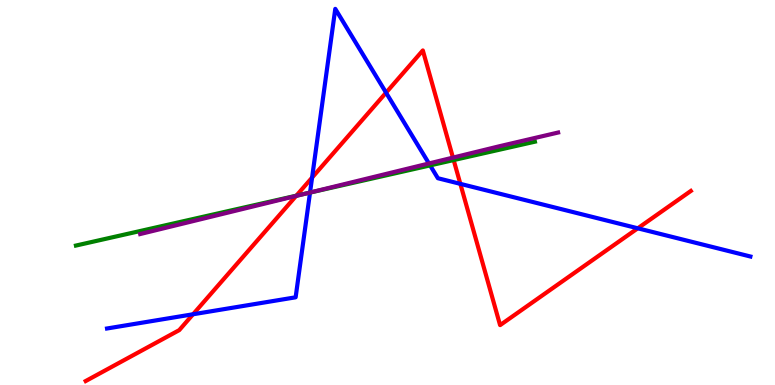[{'lines': ['blue', 'red'], 'intersections': [{'x': 2.49, 'y': 1.84}, {'x': 4.03, 'y': 5.39}, {'x': 4.98, 'y': 7.59}, {'x': 5.94, 'y': 5.22}, {'x': 8.23, 'y': 4.07}]}, {'lines': ['green', 'red'], 'intersections': [{'x': 3.82, 'y': 4.92}, {'x': 5.85, 'y': 5.84}]}, {'lines': ['purple', 'red'], 'intersections': [{'x': 3.82, 'y': 4.91}, {'x': 5.84, 'y': 5.91}]}, {'lines': ['blue', 'green'], 'intersections': [{'x': 4.0, 'y': 5.0}, {'x': 5.55, 'y': 5.7}]}, {'lines': ['blue', 'purple'], 'intersections': [{'x': 4.0, 'y': 5.0}, {'x': 5.53, 'y': 5.75}]}, {'lines': ['green', 'purple'], 'intersections': [{'x': 3.97, 'y': 4.98}]}]